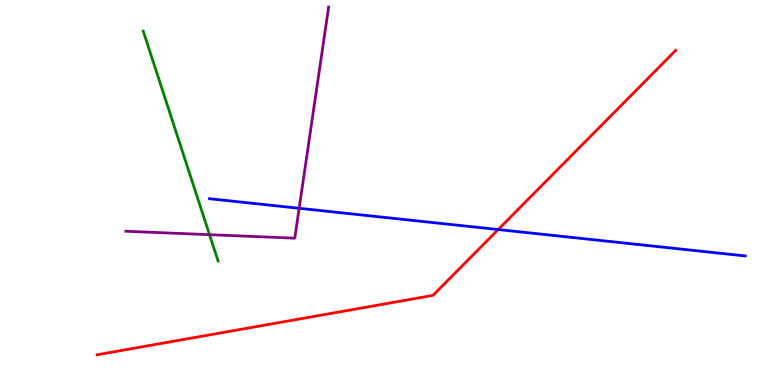[{'lines': ['blue', 'red'], 'intersections': [{'x': 6.43, 'y': 4.04}]}, {'lines': ['green', 'red'], 'intersections': []}, {'lines': ['purple', 'red'], 'intersections': []}, {'lines': ['blue', 'green'], 'intersections': []}, {'lines': ['blue', 'purple'], 'intersections': [{'x': 3.86, 'y': 4.59}]}, {'lines': ['green', 'purple'], 'intersections': [{'x': 2.7, 'y': 3.9}]}]